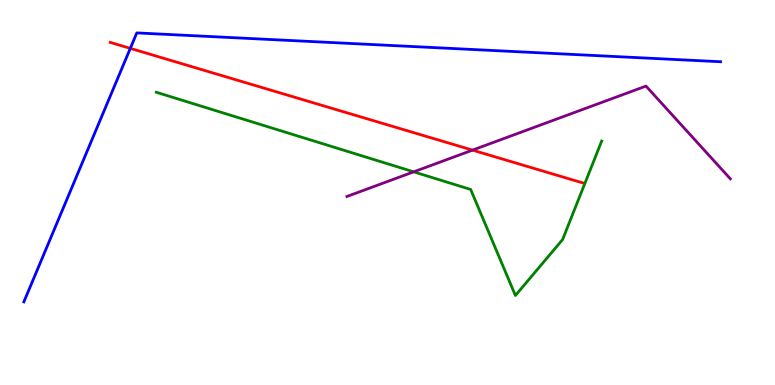[{'lines': ['blue', 'red'], 'intersections': [{'x': 1.68, 'y': 8.74}]}, {'lines': ['green', 'red'], 'intersections': []}, {'lines': ['purple', 'red'], 'intersections': [{'x': 6.1, 'y': 6.1}]}, {'lines': ['blue', 'green'], 'intersections': []}, {'lines': ['blue', 'purple'], 'intersections': []}, {'lines': ['green', 'purple'], 'intersections': [{'x': 5.34, 'y': 5.54}]}]